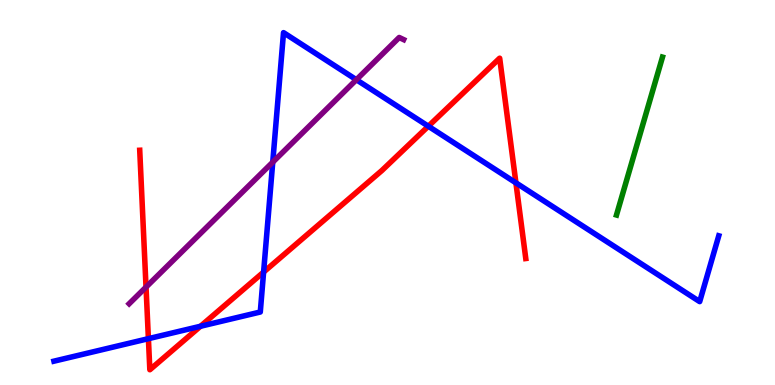[{'lines': ['blue', 'red'], 'intersections': [{'x': 1.91, 'y': 1.2}, {'x': 2.59, 'y': 1.53}, {'x': 3.4, 'y': 2.93}, {'x': 5.53, 'y': 6.72}, {'x': 6.66, 'y': 5.25}]}, {'lines': ['green', 'red'], 'intersections': []}, {'lines': ['purple', 'red'], 'intersections': [{'x': 1.88, 'y': 2.54}]}, {'lines': ['blue', 'green'], 'intersections': []}, {'lines': ['blue', 'purple'], 'intersections': [{'x': 3.52, 'y': 5.79}, {'x': 4.6, 'y': 7.93}]}, {'lines': ['green', 'purple'], 'intersections': []}]